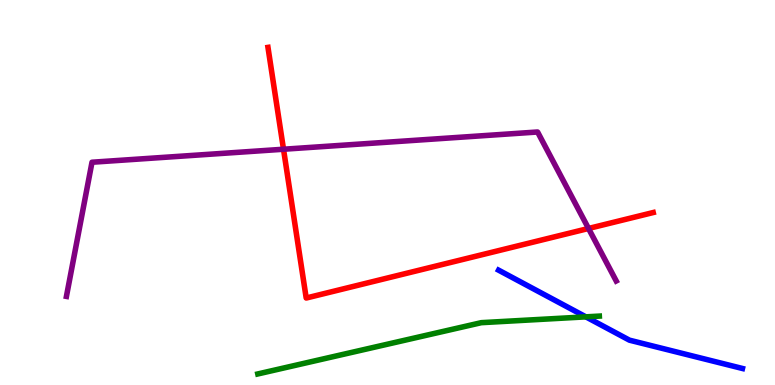[{'lines': ['blue', 'red'], 'intersections': []}, {'lines': ['green', 'red'], 'intersections': []}, {'lines': ['purple', 'red'], 'intersections': [{'x': 3.66, 'y': 6.12}, {'x': 7.59, 'y': 4.07}]}, {'lines': ['blue', 'green'], 'intersections': [{'x': 7.56, 'y': 1.77}]}, {'lines': ['blue', 'purple'], 'intersections': []}, {'lines': ['green', 'purple'], 'intersections': []}]